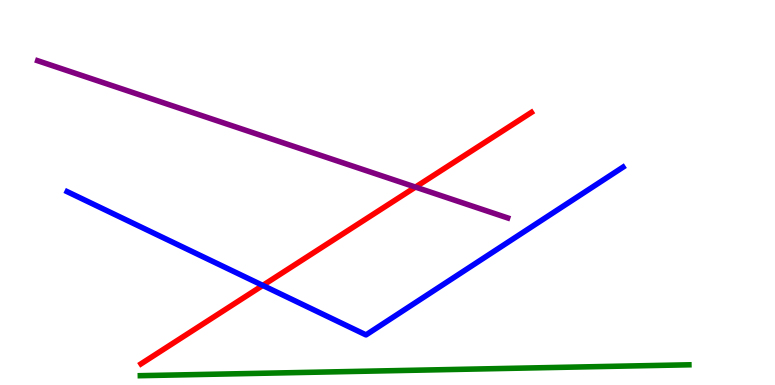[{'lines': ['blue', 'red'], 'intersections': [{'x': 3.39, 'y': 2.59}]}, {'lines': ['green', 'red'], 'intersections': []}, {'lines': ['purple', 'red'], 'intersections': [{'x': 5.36, 'y': 5.14}]}, {'lines': ['blue', 'green'], 'intersections': []}, {'lines': ['blue', 'purple'], 'intersections': []}, {'lines': ['green', 'purple'], 'intersections': []}]